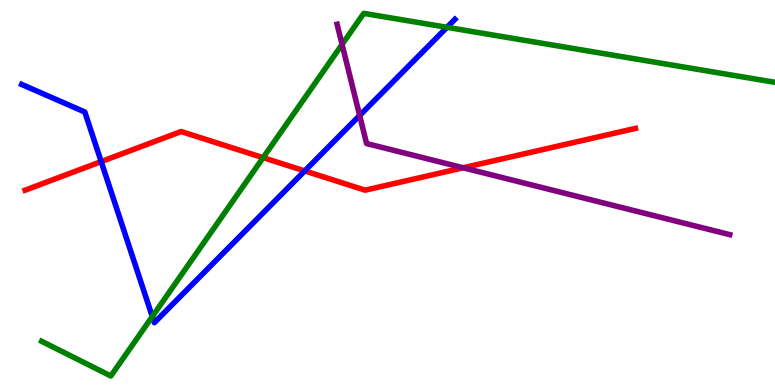[{'lines': ['blue', 'red'], 'intersections': [{'x': 1.31, 'y': 5.8}, {'x': 3.93, 'y': 5.56}]}, {'lines': ['green', 'red'], 'intersections': [{'x': 3.39, 'y': 5.9}]}, {'lines': ['purple', 'red'], 'intersections': [{'x': 5.98, 'y': 5.64}]}, {'lines': ['blue', 'green'], 'intersections': [{'x': 1.97, 'y': 1.78}, {'x': 5.77, 'y': 9.29}]}, {'lines': ['blue', 'purple'], 'intersections': [{'x': 4.64, 'y': 7.0}]}, {'lines': ['green', 'purple'], 'intersections': [{'x': 4.41, 'y': 8.85}]}]